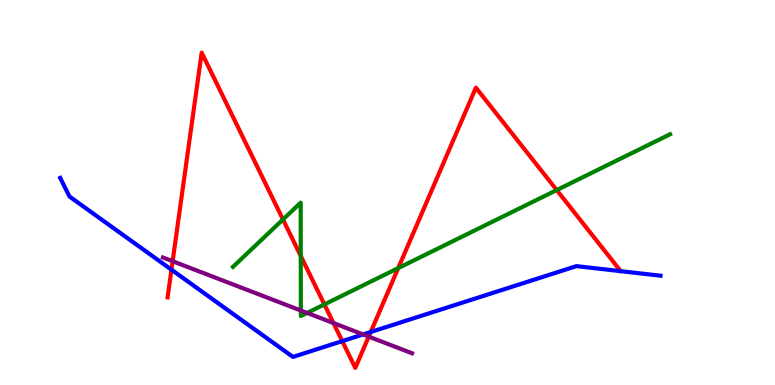[{'lines': ['blue', 'red'], 'intersections': [{'x': 2.21, 'y': 2.99}, {'x': 4.42, 'y': 1.14}, {'x': 4.78, 'y': 1.38}]}, {'lines': ['green', 'red'], 'intersections': [{'x': 3.65, 'y': 4.3}, {'x': 3.88, 'y': 3.35}, {'x': 4.19, 'y': 2.09}, {'x': 5.14, 'y': 3.04}, {'x': 7.18, 'y': 5.06}]}, {'lines': ['purple', 'red'], 'intersections': [{'x': 2.23, 'y': 3.22}, {'x': 4.3, 'y': 1.61}, {'x': 4.76, 'y': 1.26}]}, {'lines': ['blue', 'green'], 'intersections': []}, {'lines': ['blue', 'purple'], 'intersections': [{'x': 4.69, 'y': 1.31}]}, {'lines': ['green', 'purple'], 'intersections': [{'x': 3.88, 'y': 1.93}, {'x': 3.96, 'y': 1.87}]}]